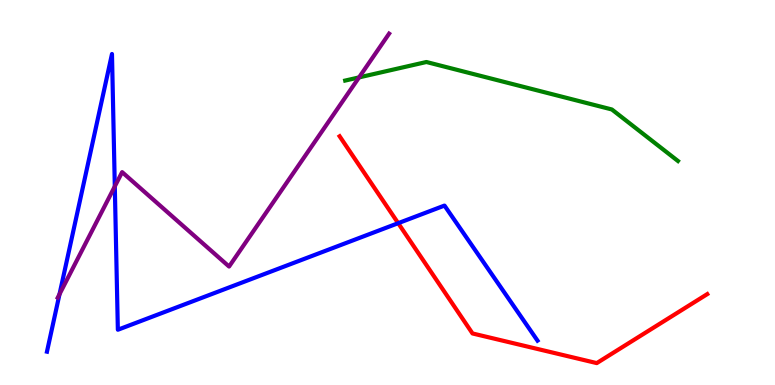[{'lines': ['blue', 'red'], 'intersections': [{'x': 5.14, 'y': 4.2}]}, {'lines': ['green', 'red'], 'intersections': []}, {'lines': ['purple', 'red'], 'intersections': []}, {'lines': ['blue', 'green'], 'intersections': []}, {'lines': ['blue', 'purple'], 'intersections': [{'x': 0.768, 'y': 2.36}, {'x': 1.48, 'y': 5.16}]}, {'lines': ['green', 'purple'], 'intersections': [{'x': 4.63, 'y': 7.99}]}]